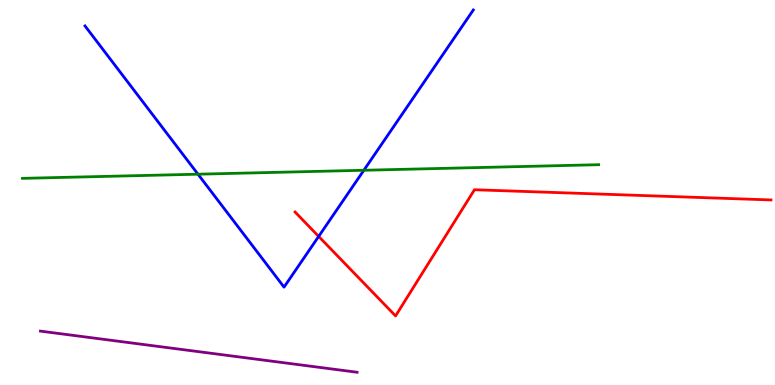[{'lines': ['blue', 'red'], 'intersections': [{'x': 4.11, 'y': 3.86}]}, {'lines': ['green', 'red'], 'intersections': []}, {'lines': ['purple', 'red'], 'intersections': []}, {'lines': ['blue', 'green'], 'intersections': [{'x': 2.55, 'y': 5.48}, {'x': 4.69, 'y': 5.58}]}, {'lines': ['blue', 'purple'], 'intersections': []}, {'lines': ['green', 'purple'], 'intersections': []}]